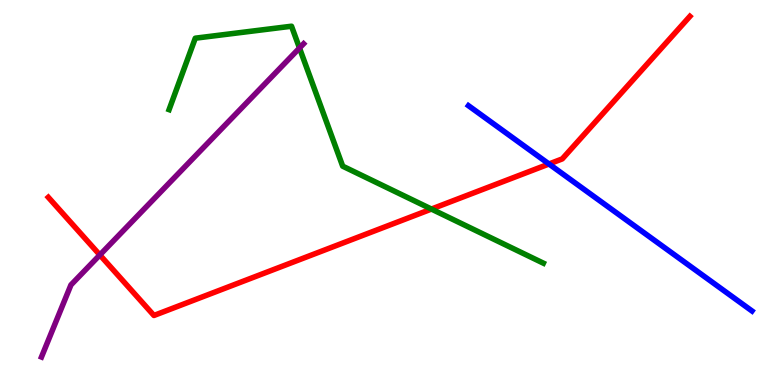[{'lines': ['blue', 'red'], 'intersections': [{'x': 7.08, 'y': 5.74}]}, {'lines': ['green', 'red'], 'intersections': [{'x': 5.57, 'y': 4.57}]}, {'lines': ['purple', 'red'], 'intersections': [{'x': 1.29, 'y': 3.38}]}, {'lines': ['blue', 'green'], 'intersections': []}, {'lines': ['blue', 'purple'], 'intersections': []}, {'lines': ['green', 'purple'], 'intersections': [{'x': 3.86, 'y': 8.75}]}]